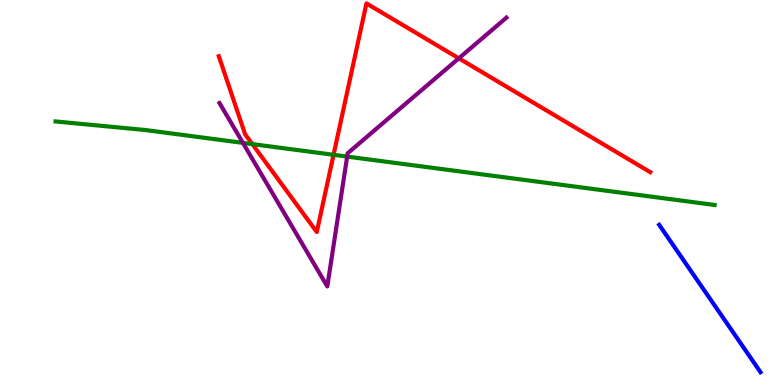[{'lines': ['blue', 'red'], 'intersections': []}, {'lines': ['green', 'red'], 'intersections': [{'x': 3.26, 'y': 6.26}, {'x': 4.3, 'y': 5.98}]}, {'lines': ['purple', 'red'], 'intersections': [{'x': 5.92, 'y': 8.49}]}, {'lines': ['blue', 'green'], 'intersections': []}, {'lines': ['blue', 'purple'], 'intersections': []}, {'lines': ['green', 'purple'], 'intersections': [{'x': 3.13, 'y': 6.29}, {'x': 4.48, 'y': 5.93}]}]